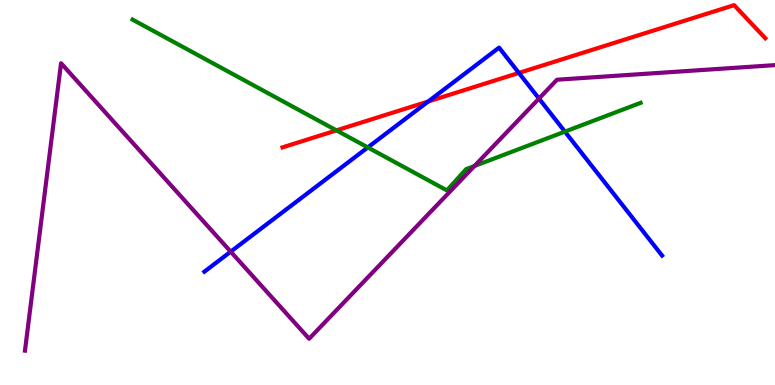[{'lines': ['blue', 'red'], 'intersections': [{'x': 5.53, 'y': 7.36}, {'x': 6.7, 'y': 8.11}]}, {'lines': ['green', 'red'], 'intersections': [{'x': 4.34, 'y': 6.61}]}, {'lines': ['purple', 'red'], 'intersections': []}, {'lines': ['blue', 'green'], 'intersections': [{'x': 4.75, 'y': 6.17}, {'x': 7.29, 'y': 6.58}]}, {'lines': ['blue', 'purple'], 'intersections': [{'x': 2.98, 'y': 3.46}, {'x': 6.95, 'y': 7.44}]}, {'lines': ['green', 'purple'], 'intersections': [{'x': 6.12, 'y': 5.69}]}]